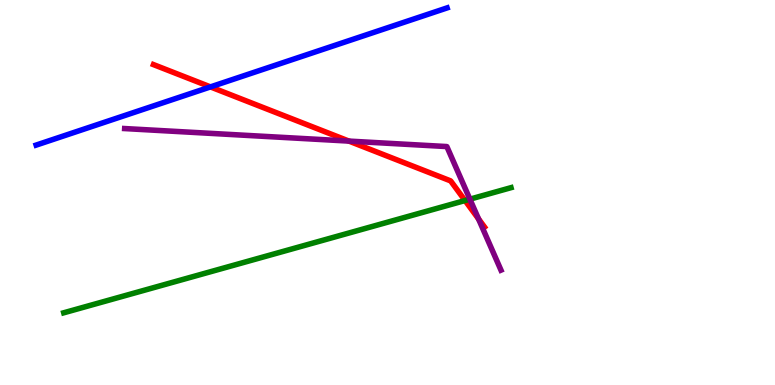[{'lines': ['blue', 'red'], 'intersections': [{'x': 2.72, 'y': 7.74}]}, {'lines': ['green', 'red'], 'intersections': [{'x': 6.0, 'y': 4.79}]}, {'lines': ['purple', 'red'], 'intersections': [{'x': 4.5, 'y': 6.34}, {'x': 6.17, 'y': 4.31}]}, {'lines': ['blue', 'green'], 'intersections': []}, {'lines': ['blue', 'purple'], 'intersections': []}, {'lines': ['green', 'purple'], 'intersections': [{'x': 6.06, 'y': 4.83}]}]